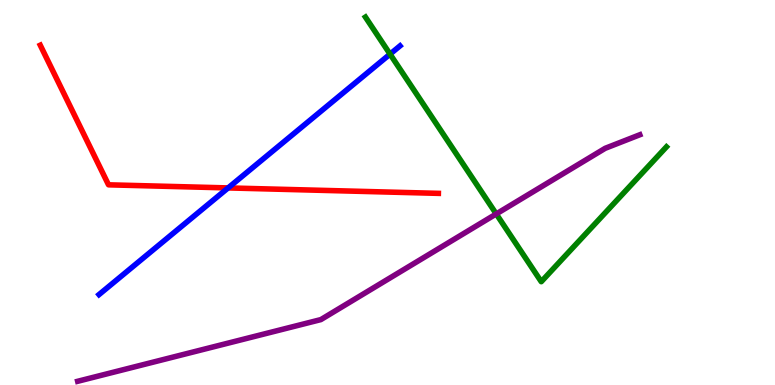[{'lines': ['blue', 'red'], 'intersections': [{'x': 2.94, 'y': 5.12}]}, {'lines': ['green', 'red'], 'intersections': []}, {'lines': ['purple', 'red'], 'intersections': []}, {'lines': ['blue', 'green'], 'intersections': [{'x': 5.03, 'y': 8.59}]}, {'lines': ['blue', 'purple'], 'intersections': []}, {'lines': ['green', 'purple'], 'intersections': [{'x': 6.4, 'y': 4.44}]}]